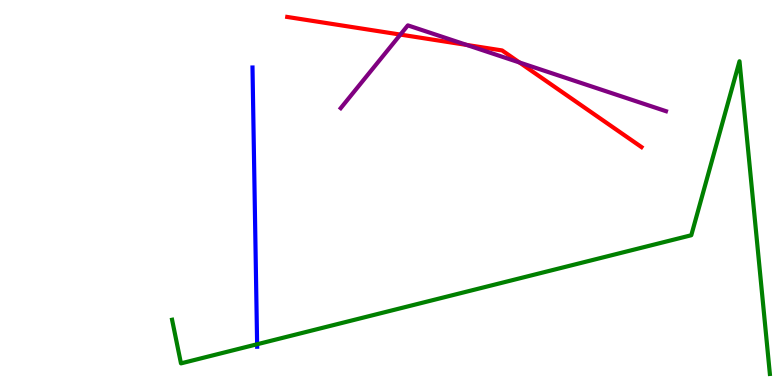[{'lines': ['blue', 'red'], 'intersections': []}, {'lines': ['green', 'red'], 'intersections': []}, {'lines': ['purple', 'red'], 'intersections': [{'x': 5.17, 'y': 9.1}, {'x': 6.02, 'y': 8.83}, {'x': 6.7, 'y': 8.38}]}, {'lines': ['blue', 'green'], 'intersections': [{'x': 3.32, 'y': 1.06}]}, {'lines': ['blue', 'purple'], 'intersections': []}, {'lines': ['green', 'purple'], 'intersections': []}]